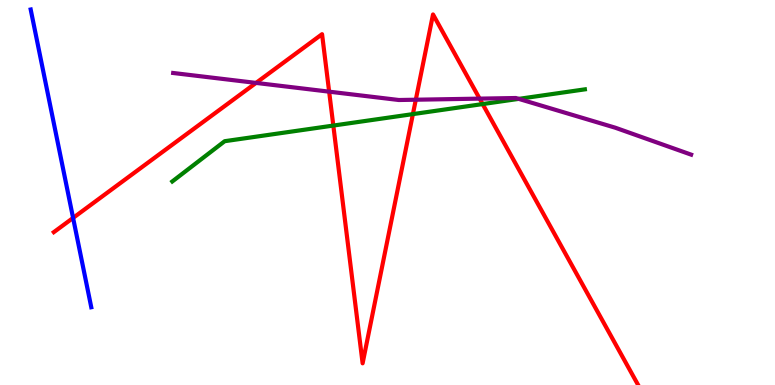[{'lines': ['blue', 'red'], 'intersections': [{'x': 0.943, 'y': 4.34}]}, {'lines': ['green', 'red'], 'intersections': [{'x': 4.3, 'y': 6.74}, {'x': 5.33, 'y': 7.04}, {'x': 6.23, 'y': 7.3}]}, {'lines': ['purple', 'red'], 'intersections': [{'x': 3.3, 'y': 7.85}, {'x': 4.25, 'y': 7.62}, {'x': 5.37, 'y': 7.41}, {'x': 6.19, 'y': 7.44}]}, {'lines': ['blue', 'green'], 'intersections': []}, {'lines': ['blue', 'purple'], 'intersections': []}, {'lines': ['green', 'purple'], 'intersections': [{'x': 6.69, 'y': 7.43}]}]